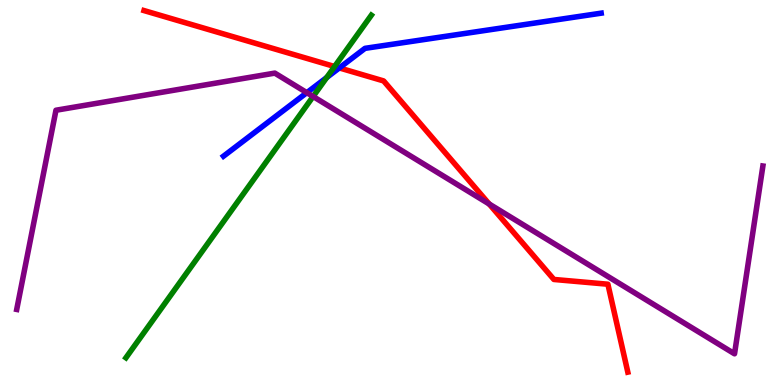[{'lines': ['blue', 'red'], 'intersections': [{'x': 4.38, 'y': 8.24}]}, {'lines': ['green', 'red'], 'intersections': [{'x': 4.32, 'y': 8.27}]}, {'lines': ['purple', 'red'], 'intersections': [{'x': 6.31, 'y': 4.7}]}, {'lines': ['blue', 'green'], 'intersections': [{'x': 4.22, 'y': 7.99}]}, {'lines': ['blue', 'purple'], 'intersections': [{'x': 3.96, 'y': 7.59}]}, {'lines': ['green', 'purple'], 'intersections': [{'x': 4.04, 'y': 7.49}]}]